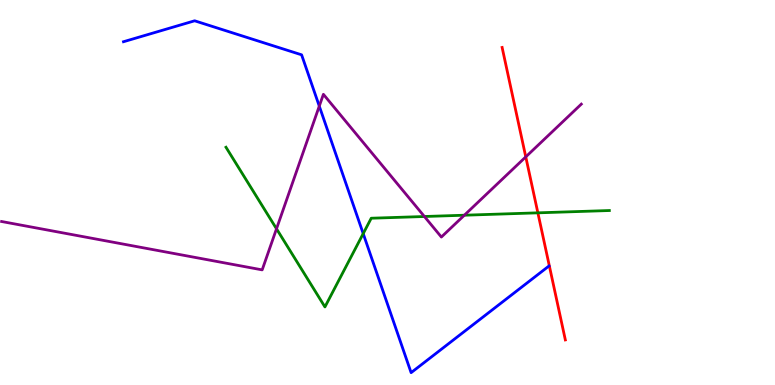[{'lines': ['blue', 'red'], 'intersections': []}, {'lines': ['green', 'red'], 'intersections': [{'x': 6.94, 'y': 4.47}]}, {'lines': ['purple', 'red'], 'intersections': [{'x': 6.78, 'y': 5.93}]}, {'lines': ['blue', 'green'], 'intersections': [{'x': 4.69, 'y': 3.93}]}, {'lines': ['blue', 'purple'], 'intersections': [{'x': 4.12, 'y': 7.24}]}, {'lines': ['green', 'purple'], 'intersections': [{'x': 3.57, 'y': 4.06}, {'x': 5.48, 'y': 4.38}, {'x': 5.99, 'y': 4.41}]}]